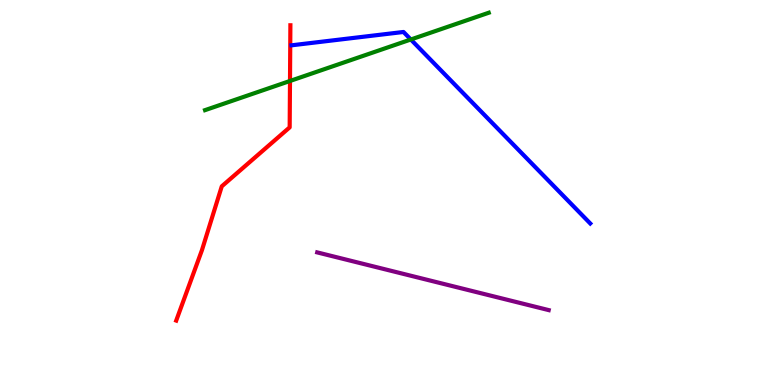[{'lines': ['blue', 'red'], 'intersections': []}, {'lines': ['green', 'red'], 'intersections': [{'x': 3.74, 'y': 7.9}]}, {'lines': ['purple', 'red'], 'intersections': []}, {'lines': ['blue', 'green'], 'intersections': [{'x': 5.3, 'y': 8.97}]}, {'lines': ['blue', 'purple'], 'intersections': []}, {'lines': ['green', 'purple'], 'intersections': []}]